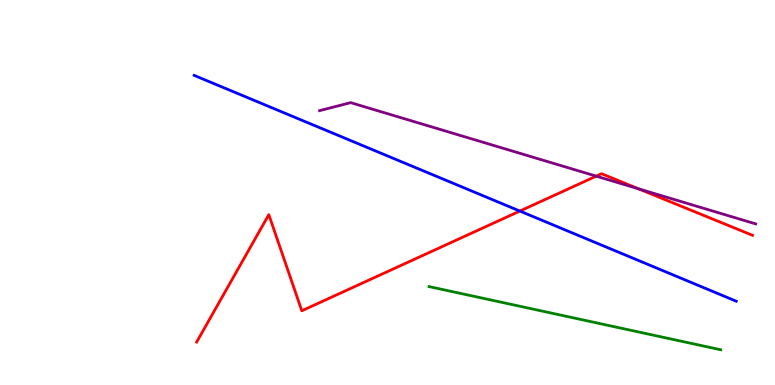[{'lines': ['blue', 'red'], 'intersections': [{'x': 6.71, 'y': 4.52}]}, {'lines': ['green', 'red'], 'intersections': []}, {'lines': ['purple', 'red'], 'intersections': [{'x': 7.69, 'y': 5.42}, {'x': 8.24, 'y': 5.1}]}, {'lines': ['blue', 'green'], 'intersections': []}, {'lines': ['blue', 'purple'], 'intersections': []}, {'lines': ['green', 'purple'], 'intersections': []}]